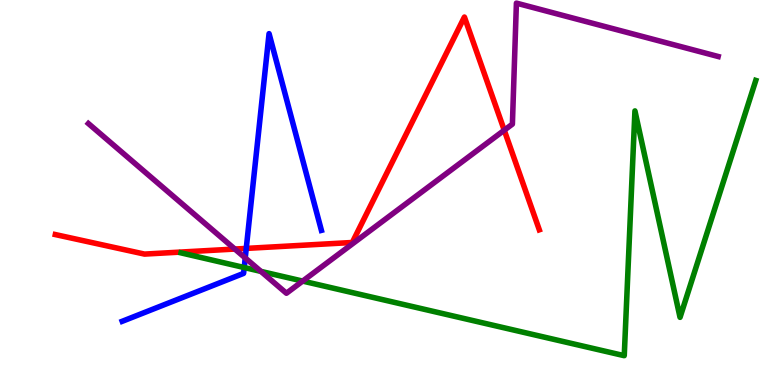[{'lines': ['blue', 'red'], 'intersections': [{'x': 3.18, 'y': 3.55}]}, {'lines': ['green', 'red'], 'intersections': []}, {'lines': ['purple', 'red'], 'intersections': [{'x': 3.03, 'y': 3.53}, {'x': 6.51, 'y': 6.62}]}, {'lines': ['blue', 'green'], 'intersections': [{'x': 3.15, 'y': 3.05}]}, {'lines': ['blue', 'purple'], 'intersections': [{'x': 3.16, 'y': 3.3}]}, {'lines': ['green', 'purple'], 'intersections': [{'x': 3.37, 'y': 2.95}, {'x': 3.91, 'y': 2.7}]}]